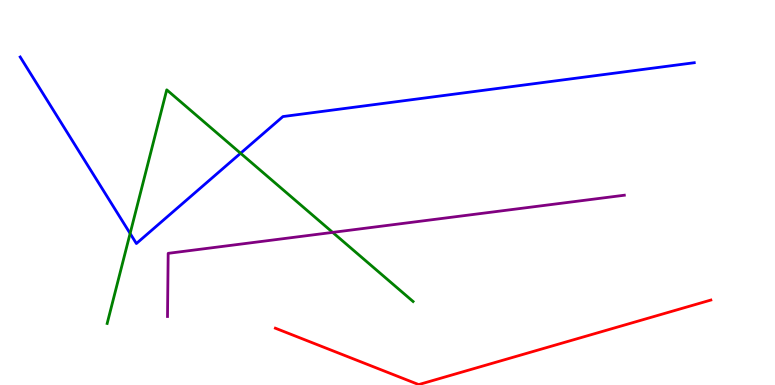[{'lines': ['blue', 'red'], 'intersections': []}, {'lines': ['green', 'red'], 'intersections': []}, {'lines': ['purple', 'red'], 'intersections': []}, {'lines': ['blue', 'green'], 'intersections': [{'x': 1.68, 'y': 3.94}, {'x': 3.1, 'y': 6.02}]}, {'lines': ['blue', 'purple'], 'intersections': []}, {'lines': ['green', 'purple'], 'intersections': [{'x': 4.29, 'y': 3.96}]}]